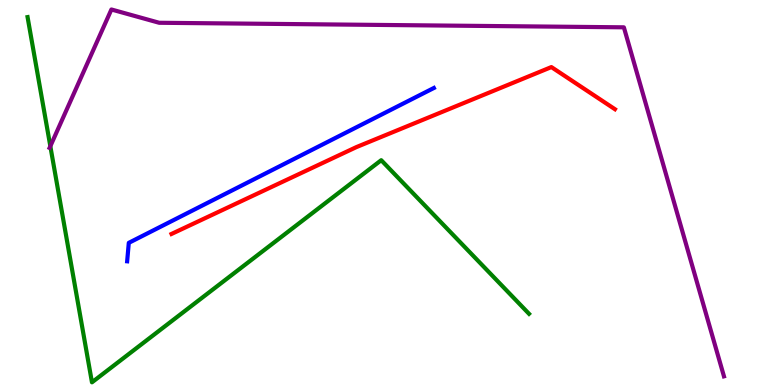[{'lines': ['blue', 'red'], 'intersections': []}, {'lines': ['green', 'red'], 'intersections': []}, {'lines': ['purple', 'red'], 'intersections': []}, {'lines': ['blue', 'green'], 'intersections': []}, {'lines': ['blue', 'purple'], 'intersections': []}, {'lines': ['green', 'purple'], 'intersections': [{'x': 0.649, 'y': 6.2}]}]